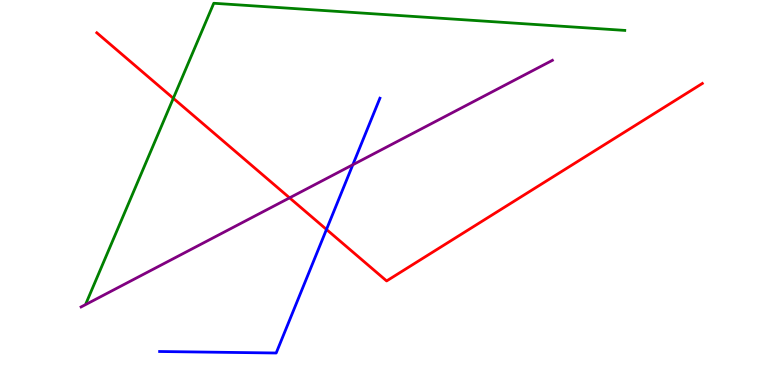[{'lines': ['blue', 'red'], 'intersections': [{'x': 4.21, 'y': 4.04}]}, {'lines': ['green', 'red'], 'intersections': [{'x': 2.24, 'y': 7.45}]}, {'lines': ['purple', 'red'], 'intersections': [{'x': 3.74, 'y': 4.86}]}, {'lines': ['blue', 'green'], 'intersections': []}, {'lines': ['blue', 'purple'], 'intersections': [{'x': 4.55, 'y': 5.72}]}, {'lines': ['green', 'purple'], 'intersections': []}]